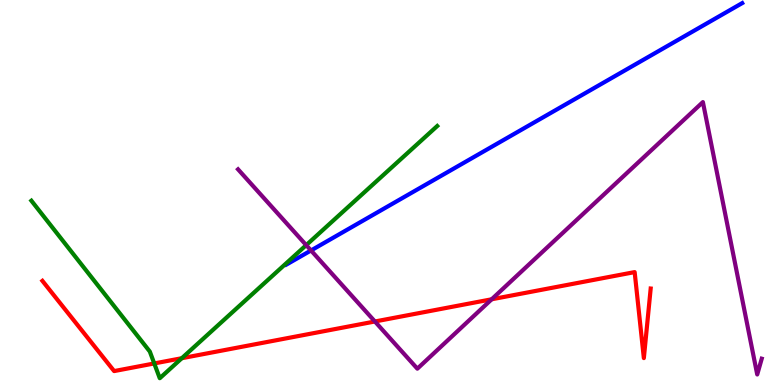[{'lines': ['blue', 'red'], 'intersections': []}, {'lines': ['green', 'red'], 'intersections': [{'x': 1.99, 'y': 0.56}, {'x': 2.35, 'y': 0.696}]}, {'lines': ['purple', 'red'], 'intersections': [{'x': 4.84, 'y': 1.65}, {'x': 6.34, 'y': 2.23}]}, {'lines': ['blue', 'green'], 'intersections': []}, {'lines': ['blue', 'purple'], 'intersections': [{'x': 4.01, 'y': 3.49}]}, {'lines': ['green', 'purple'], 'intersections': [{'x': 3.95, 'y': 3.63}]}]